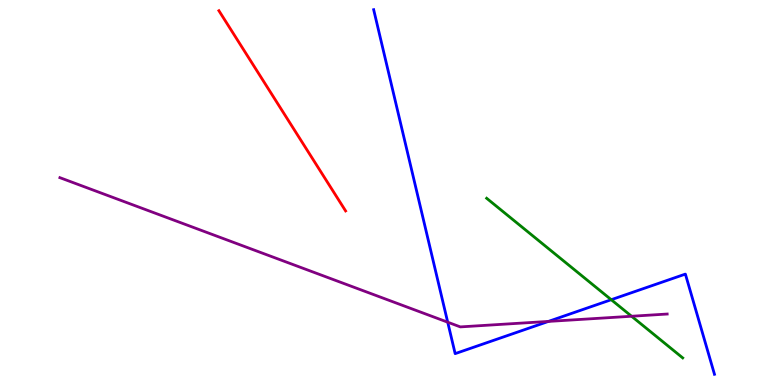[{'lines': ['blue', 'red'], 'intersections': []}, {'lines': ['green', 'red'], 'intersections': []}, {'lines': ['purple', 'red'], 'intersections': []}, {'lines': ['blue', 'green'], 'intersections': [{'x': 7.89, 'y': 2.22}]}, {'lines': ['blue', 'purple'], 'intersections': [{'x': 5.78, 'y': 1.63}, {'x': 7.08, 'y': 1.65}]}, {'lines': ['green', 'purple'], 'intersections': [{'x': 8.15, 'y': 1.79}]}]